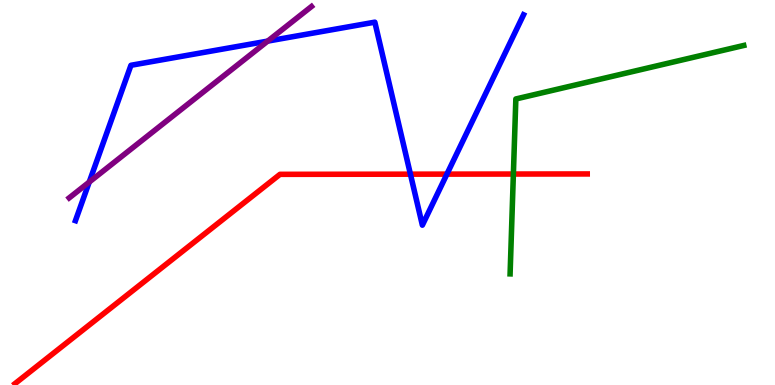[{'lines': ['blue', 'red'], 'intersections': [{'x': 5.3, 'y': 5.48}, {'x': 5.77, 'y': 5.48}]}, {'lines': ['green', 'red'], 'intersections': [{'x': 6.62, 'y': 5.48}]}, {'lines': ['purple', 'red'], 'intersections': []}, {'lines': ['blue', 'green'], 'intersections': []}, {'lines': ['blue', 'purple'], 'intersections': [{'x': 1.15, 'y': 5.27}, {'x': 3.45, 'y': 8.93}]}, {'lines': ['green', 'purple'], 'intersections': []}]